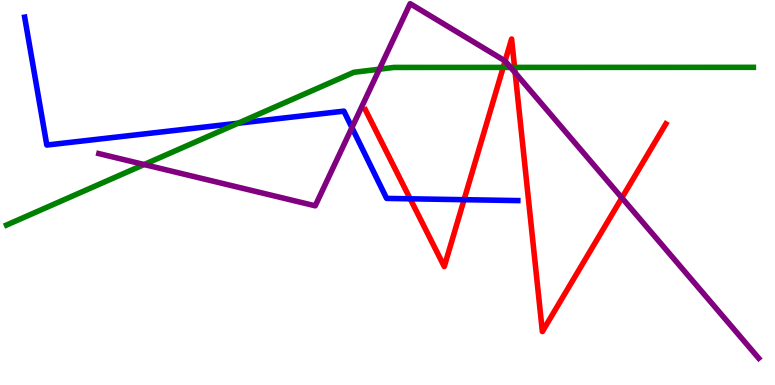[{'lines': ['blue', 'red'], 'intersections': [{'x': 5.29, 'y': 4.84}, {'x': 5.99, 'y': 4.81}]}, {'lines': ['green', 'red'], 'intersections': [{'x': 6.49, 'y': 8.25}, {'x': 6.64, 'y': 8.25}]}, {'lines': ['purple', 'red'], 'intersections': [{'x': 6.52, 'y': 8.42}, {'x': 6.65, 'y': 8.11}, {'x': 8.02, 'y': 4.86}]}, {'lines': ['blue', 'green'], 'intersections': [{'x': 3.07, 'y': 6.8}]}, {'lines': ['blue', 'purple'], 'intersections': [{'x': 4.54, 'y': 6.69}]}, {'lines': ['green', 'purple'], 'intersections': [{'x': 1.86, 'y': 5.73}, {'x': 4.89, 'y': 8.2}, {'x': 6.59, 'y': 8.25}]}]